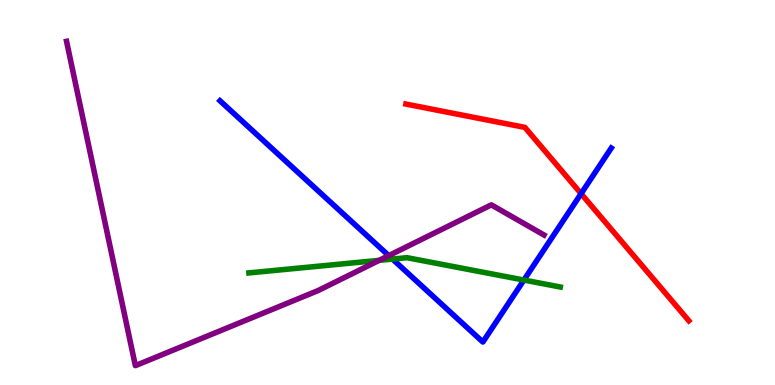[{'lines': ['blue', 'red'], 'intersections': [{'x': 7.5, 'y': 4.97}]}, {'lines': ['green', 'red'], 'intersections': []}, {'lines': ['purple', 'red'], 'intersections': []}, {'lines': ['blue', 'green'], 'intersections': [{'x': 5.06, 'y': 3.27}, {'x': 6.76, 'y': 2.73}]}, {'lines': ['blue', 'purple'], 'intersections': [{'x': 5.02, 'y': 3.36}]}, {'lines': ['green', 'purple'], 'intersections': [{'x': 4.89, 'y': 3.24}]}]